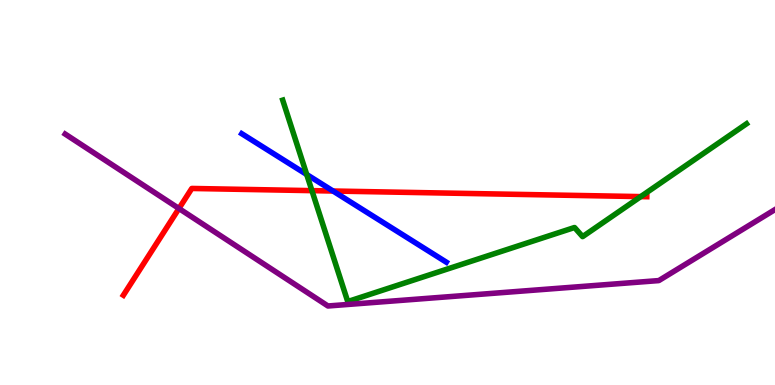[{'lines': ['blue', 'red'], 'intersections': [{'x': 4.3, 'y': 5.04}]}, {'lines': ['green', 'red'], 'intersections': [{'x': 4.02, 'y': 5.05}, {'x': 8.27, 'y': 4.89}]}, {'lines': ['purple', 'red'], 'intersections': [{'x': 2.31, 'y': 4.58}]}, {'lines': ['blue', 'green'], 'intersections': [{'x': 3.96, 'y': 5.47}]}, {'lines': ['blue', 'purple'], 'intersections': []}, {'lines': ['green', 'purple'], 'intersections': []}]